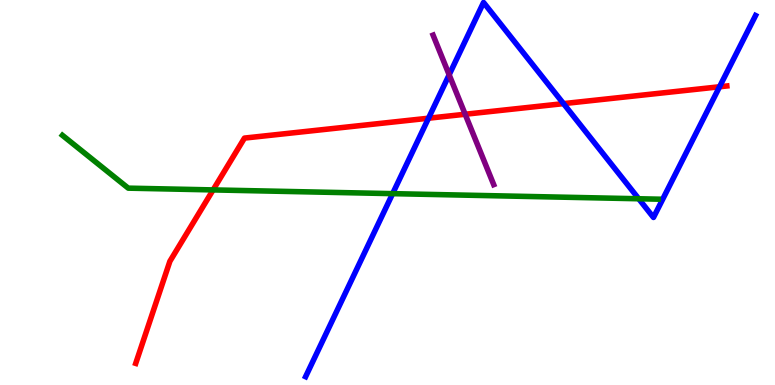[{'lines': ['blue', 'red'], 'intersections': [{'x': 5.53, 'y': 6.93}, {'x': 7.27, 'y': 7.31}, {'x': 9.28, 'y': 7.75}]}, {'lines': ['green', 'red'], 'intersections': [{'x': 2.75, 'y': 5.07}]}, {'lines': ['purple', 'red'], 'intersections': [{'x': 6.0, 'y': 7.03}]}, {'lines': ['blue', 'green'], 'intersections': [{'x': 5.07, 'y': 4.97}, {'x': 8.24, 'y': 4.84}]}, {'lines': ['blue', 'purple'], 'intersections': [{'x': 5.8, 'y': 8.06}]}, {'lines': ['green', 'purple'], 'intersections': []}]